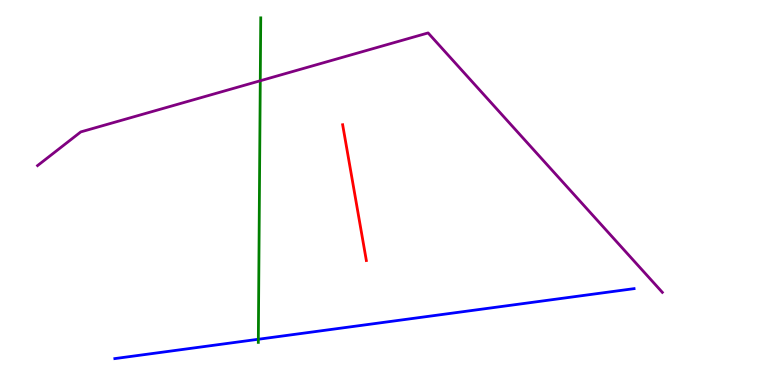[{'lines': ['blue', 'red'], 'intersections': []}, {'lines': ['green', 'red'], 'intersections': []}, {'lines': ['purple', 'red'], 'intersections': []}, {'lines': ['blue', 'green'], 'intersections': [{'x': 3.33, 'y': 1.19}]}, {'lines': ['blue', 'purple'], 'intersections': []}, {'lines': ['green', 'purple'], 'intersections': [{'x': 3.36, 'y': 7.9}]}]